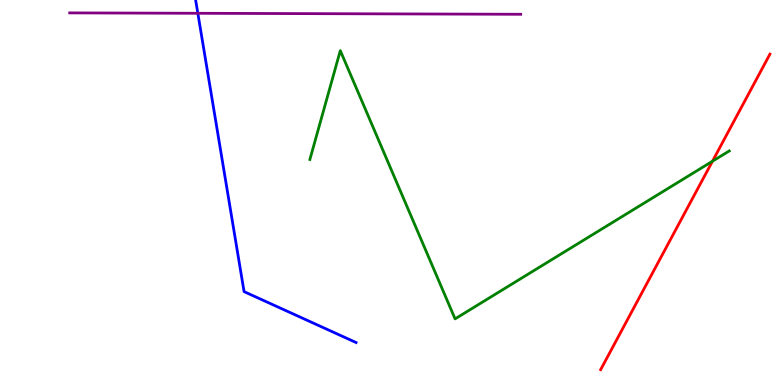[{'lines': ['blue', 'red'], 'intersections': []}, {'lines': ['green', 'red'], 'intersections': [{'x': 9.19, 'y': 5.81}]}, {'lines': ['purple', 'red'], 'intersections': []}, {'lines': ['blue', 'green'], 'intersections': []}, {'lines': ['blue', 'purple'], 'intersections': [{'x': 2.55, 'y': 9.65}]}, {'lines': ['green', 'purple'], 'intersections': []}]